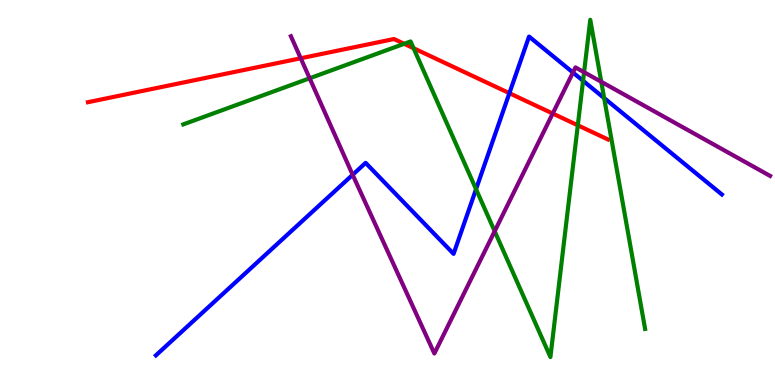[{'lines': ['blue', 'red'], 'intersections': [{'x': 6.57, 'y': 7.58}]}, {'lines': ['green', 'red'], 'intersections': [{'x': 5.22, 'y': 8.86}, {'x': 5.34, 'y': 8.75}, {'x': 7.46, 'y': 6.75}]}, {'lines': ['purple', 'red'], 'intersections': [{'x': 3.88, 'y': 8.49}, {'x': 7.13, 'y': 7.05}]}, {'lines': ['blue', 'green'], 'intersections': [{'x': 6.14, 'y': 5.09}, {'x': 7.52, 'y': 7.9}, {'x': 7.8, 'y': 7.45}]}, {'lines': ['blue', 'purple'], 'intersections': [{'x': 4.55, 'y': 5.46}, {'x': 7.39, 'y': 8.12}]}, {'lines': ['green', 'purple'], 'intersections': [{'x': 4.0, 'y': 7.97}, {'x': 6.38, 'y': 3.99}, {'x': 7.54, 'y': 8.12}, {'x': 7.76, 'y': 7.88}]}]